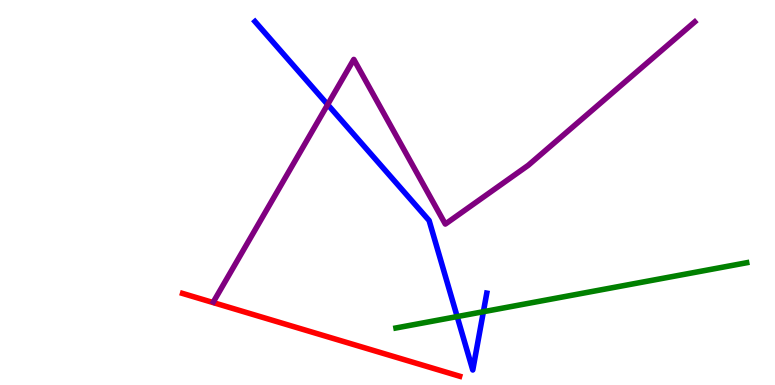[{'lines': ['blue', 'red'], 'intersections': []}, {'lines': ['green', 'red'], 'intersections': []}, {'lines': ['purple', 'red'], 'intersections': []}, {'lines': ['blue', 'green'], 'intersections': [{'x': 5.9, 'y': 1.78}, {'x': 6.24, 'y': 1.9}]}, {'lines': ['blue', 'purple'], 'intersections': [{'x': 4.23, 'y': 7.28}]}, {'lines': ['green', 'purple'], 'intersections': []}]